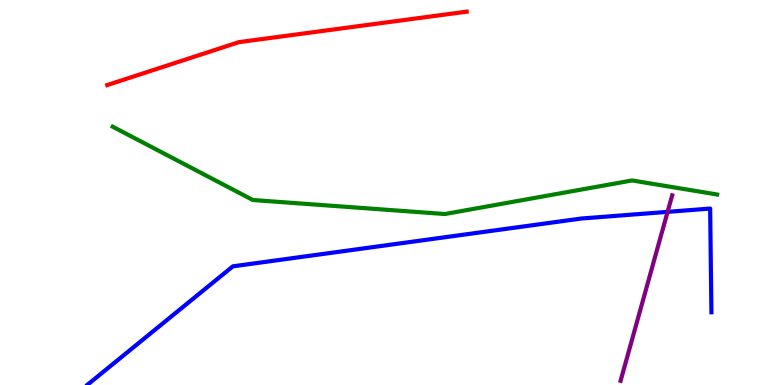[{'lines': ['blue', 'red'], 'intersections': []}, {'lines': ['green', 'red'], 'intersections': []}, {'lines': ['purple', 'red'], 'intersections': []}, {'lines': ['blue', 'green'], 'intersections': []}, {'lines': ['blue', 'purple'], 'intersections': [{'x': 8.61, 'y': 4.5}]}, {'lines': ['green', 'purple'], 'intersections': []}]